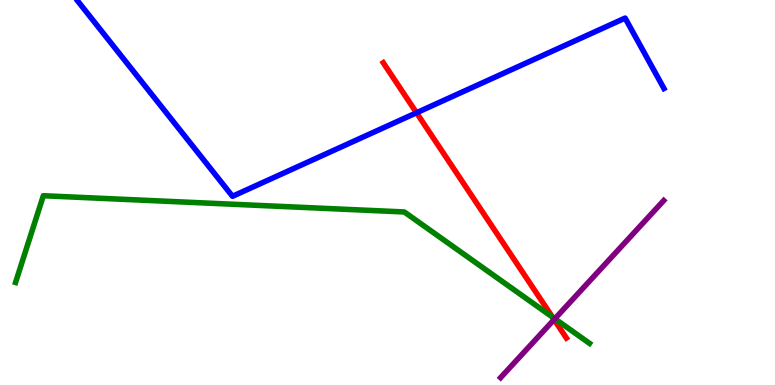[{'lines': ['blue', 'red'], 'intersections': [{'x': 5.37, 'y': 7.07}]}, {'lines': ['green', 'red'], 'intersections': [{'x': 7.13, 'y': 1.77}]}, {'lines': ['purple', 'red'], 'intersections': [{'x': 7.15, 'y': 1.7}]}, {'lines': ['blue', 'green'], 'intersections': []}, {'lines': ['blue', 'purple'], 'intersections': []}, {'lines': ['green', 'purple'], 'intersections': [{'x': 7.16, 'y': 1.72}]}]